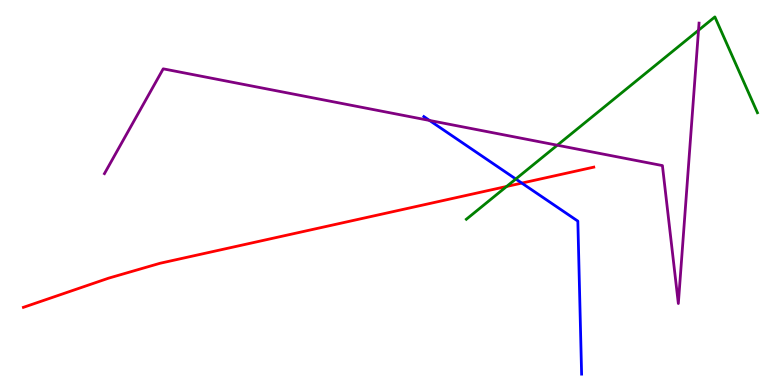[{'lines': ['blue', 'red'], 'intersections': [{'x': 6.73, 'y': 5.24}]}, {'lines': ['green', 'red'], 'intersections': [{'x': 6.54, 'y': 5.16}]}, {'lines': ['purple', 'red'], 'intersections': []}, {'lines': ['blue', 'green'], 'intersections': [{'x': 6.66, 'y': 5.35}]}, {'lines': ['blue', 'purple'], 'intersections': [{'x': 5.54, 'y': 6.87}]}, {'lines': ['green', 'purple'], 'intersections': [{'x': 7.19, 'y': 6.23}, {'x': 9.01, 'y': 9.21}]}]